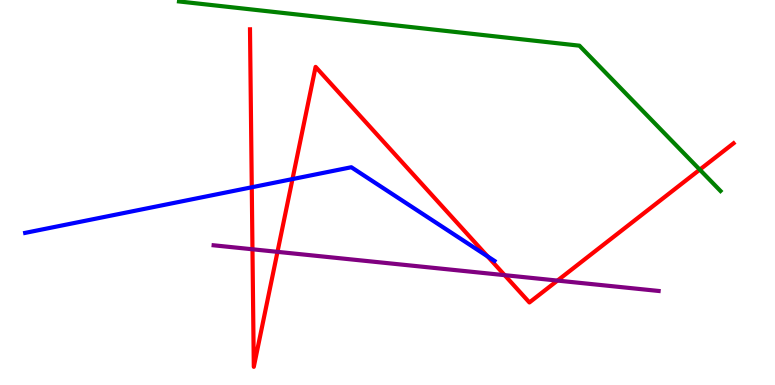[{'lines': ['blue', 'red'], 'intersections': [{'x': 3.25, 'y': 5.14}, {'x': 3.77, 'y': 5.35}, {'x': 6.29, 'y': 3.34}]}, {'lines': ['green', 'red'], 'intersections': [{'x': 9.03, 'y': 5.59}]}, {'lines': ['purple', 'red'], 'intersections': [{'x': 3.26, 'y': 3.53}, {'x': 3.58, 'y': 3.46}, {'x': 6.51, 'y': 2.85}, {'x': 7.19, 'y': 2.71}]}, {'lines': ['blue', 'green'], 'intersections': []}, {'lines': ['blue', 'purple'], 'intersections': []}, {'lines': ['green', 'purple'], 'intersections': []}]